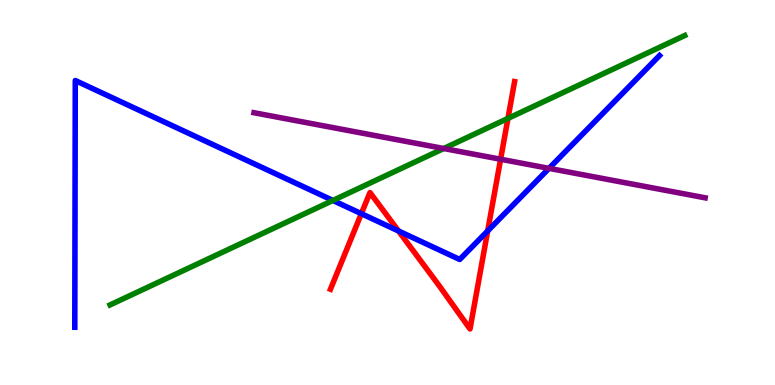[{'lines': ['blue', 'red'], 'intersections': [{'x': 4.66, 'y': 4.45}, {'x': 5.14, 'y': 4.0}, {'x': 6.29, 'y': 4.0}]}, {'lines': ['green', 'red'], 'intersections': [{'x': 6.55, 'y': 6.92}]}, {'lines': ['purple', 'red'], 'intersections': [{'x': 6.46, 'y': 5.86}]}, {'lines': ['blue', 'green'], 'intersections': [{'x': 4.3, 'y': 4.79}]}, {'lines': ['blue', 'purple'], 'intersections': [{'x': 7.08, 'y': 5.63}]}, {'lines': ['green', 'purple'], 'intersections': [{'x': 5.73, 'y': 6.14}]}]